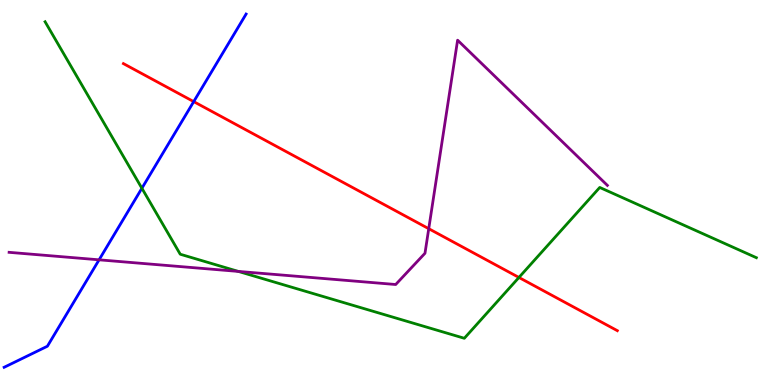[{'lines': ['blue', 'red'], 'intersections': [{'x': 2.5, 'y': 7.36}]}, {'lines': ['green', 'red'], 'intersections': [{'x': 6.7, 'y': 2.79}]}, {'lines': ['purple', 'red'], 'intersections': [{'x': 5.53, 'y': 4.06}]}, {'lines': ['blue', 'green'], 'intersections': [{'x': 1.83, 'y': 5.11}]}, {'lines': ['blue', 'purple'], 'intersections': [{'x': 1.28, 'y': 3.25}]}, {'lines': ['green', 'purple'], 'intersections': [{'x': 3.08, 'y': 2.95}]}]